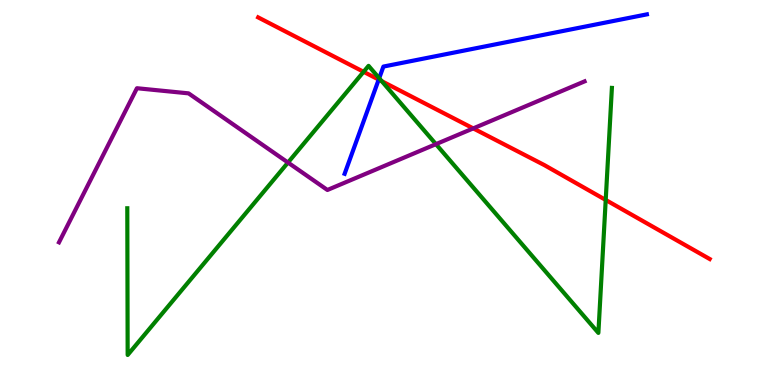[{'lines': ['blue', 'red'], 'intersections': [{'x': 4.89, 'y': 7.93}]}, {'lines': ['green', 'red'], 'intersections': [{'x': 4.69, 'y': 8.13}, {'x': 4.93, 'y': 7.89}, {'x': 7.82, 'y': 4.81}]}, {'lines': ['purple', 'red'], 'intersections': [{'x': 6.11, 'y': 6.67}]}, {'lines': ['blue', 'green'], 'intersections': [{'x': 4.89, 'y': 7.97}]}, {'lines': ['blue', 'purple'], 'intersections': []}, {'lines': ['green', 'purple'], 'intersections': [{'x': 3.72, 'y': 5.78}, {'x': 5.63, 'y': 6.26}]}]